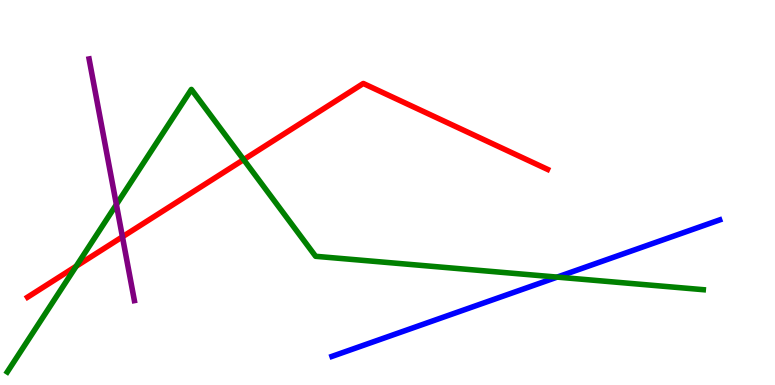[{'lines': ['blue', 'red'], 'intersections': []}, {'lines': ['green', 'red'], 'intersections': [{'x': 0.983, 'y': 3.08}, {'x': 3.14, 'y': 5.85}]}, {'lines': ['purple', 'red'], 'intersections': [{'x': 1.58, 'y': 3.85}]}, {'lines': ['blue', 'green'], 'intersections': [{'x': 7.19, 'y': 2.8}]}, {'lines': ['blue', 'purple'], 'intersections': []}, {'lines': ['green', 'purple'], 'intersections': [{'x': 1.5, 'y': 4.69}]}]